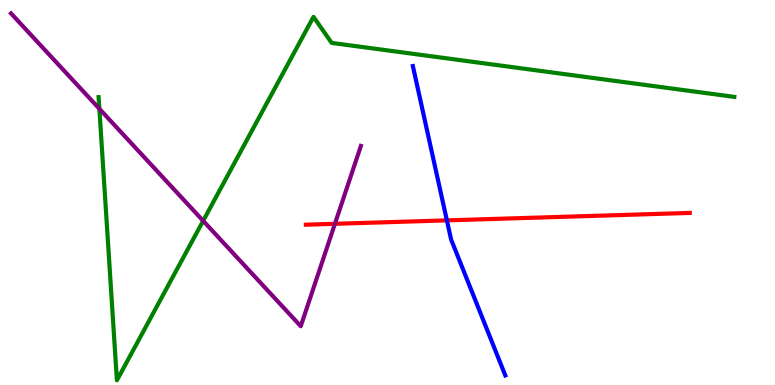[{'lines': ['blue', 'red'], 'intersections': [{'x': 5.77, 'y': 4.28}]}, {'lines': ['green', 'red'], 'intersections': []}, {'lines': ['purple', 'red'], 'intersections': [{'x': 4.32, 'y': 4.19}]}, {'lines': ['blue', 'green'], 'intersections': []}, {'lines': ['blue', 'purple'], 'intersections': []}, {'lines': ['green', 'purple'], 'intersections': [{'x': 1.28, 'y': 7.17}, {'x': 2.62, 'y': 4.26}]}]